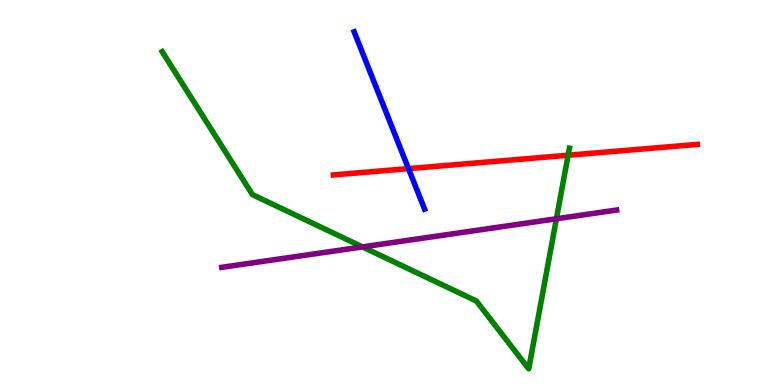[{'lines': ['blue', 'red'], 'intersections': [{'x': 5.27, 'y': 5.62}]}, {'lines': ['green', 'red'], 'intersections': [{'x': 7.33, 'y': 5.97}]}, {'lines': ['purple', 'red'], 'intersections': []}, {'lines': ['blue', 'green'], 'intersections': []}, {'lines': ['blue', 'purple'], 'intersections': []}, {'lines': ['green', 'purple'], 'intersections': [{'x': 4.68, 'y': 3.59}, {'x': 7.18, 'y': 4.32}]}]